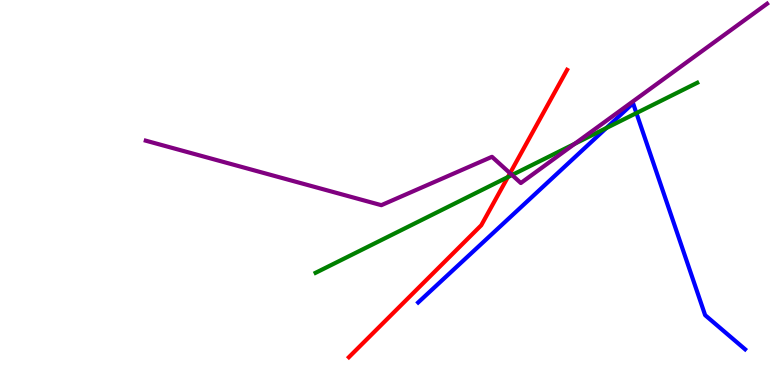[{'lines': ['blue', 'red'], 'intersections': []}, {'lines': ['green', 'red'], 'intersections': [{'x': 6.55, 'y': 5.4}]}, {'lines': ['purple', 'red'], 'intersections': [{'x': 6.58, 'y': 5.5}]}, {'lines': ['blue', 'green'], 'intersections': [{'x': 7.82, 'y': 6.67}, {'x': 8.21, 'y': 7.06}]}, {'lines': ['blue', 'purple'], 'intersections': []}, {'lines': ['green', 'purple'], 'intersections': [{'x': 6.61, 'y': 5.45}, {'x': 7.42, 'y': 6.27}]}]